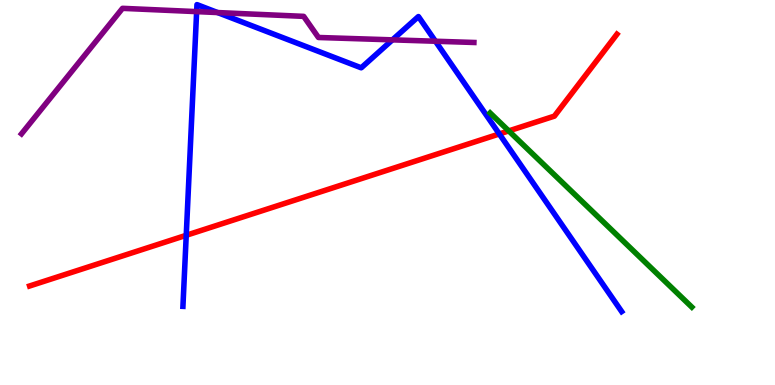[{'lines': ['blue', 'red'], 'intersections': [{'x': 2.4, 'y': 3.89}, {'x': 6.44, 'y': 6.52}]}, {'lines': ['green', 'red'], 'intersections': [{'x': 6.56, 'y': 6.6}]}, {'lines': ['purple', 'red'], 'intersections': []}, {'lines': ['blue', 'green'], 'intersections': []}, {'lines': ['blue', 'purple'], 'intersections': [{'x': 2.54, 'y': 9.7}, {'x': 2.81, 'y': 9.67}, {'x': 5.06, 'y': 8.96}, {'x': 5.62, 'y': 8.93}]}, {'lines': ['green', 'purple'], 'intersections': []}]